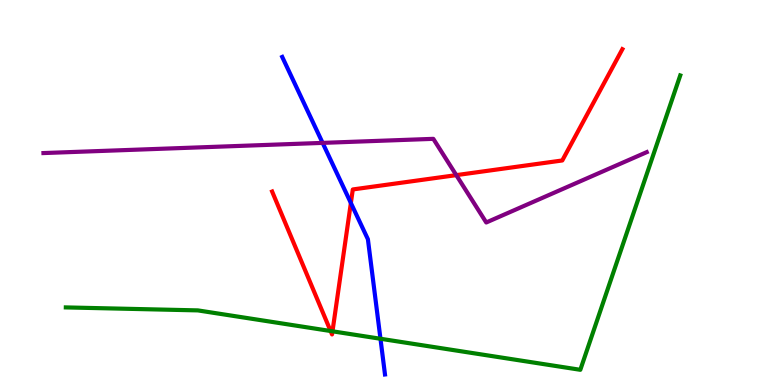[{'lines': ['blue', 'red'], 'intersections': [{'x': 4.53, 'y': 4.73}]}, {'lines': ['green', 'red'], 'intersections': [{'x': 4.27, 'y': 1.4}, {'x': 4.29, 'y': 1.39}]}, {'lines': ['purple', 'red'], 'intersections': [{'x': 5.89, 'y': 5.45}]}, {'lines': ['blue', 'green'], 'intersections': [{'x': 4.91, 'y': 1.2}]}, {'lines': ['blue', 'purple'], 'intersections': [{'x': 4.16, 'y': 6.29}]}, {'lines': ['green', 'purple'], 'intersections': []}]